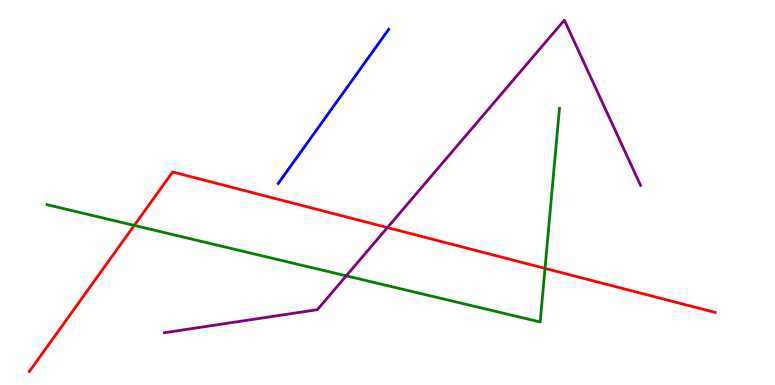[{'lines': ['blue', 'red'], 'intersections': []}, {'lines': ['green', 'red'], 'intersections': [{'x': 1.73, 'y': 4.14}, {'x': 7.03, 'y': 3.03}]}, {'lines': ['purple', 'red'], 'intersections': [{'x': 5.0, 'y': 4.09}]}, {'lines': ['blue', 'green'], 'intersections': []}, {'lines': ['blue', 'purple'], 'intersections': []}, {'lines': ['green', 'purple'], 'intersections': [{'x': 4.47, 'y': 2.84}]}]